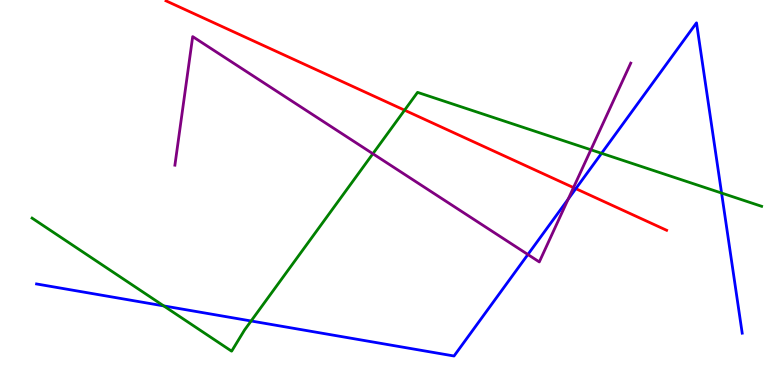[{'lines': ['blue', 'red'], 'intersections': [{'x': 7.43, 'y': 5.1}]}, {'lines': ['green', 'red'], 'intersections': [{'x': 5.22, 'y': 7.14}]}, {'lines': ['purple', 'red'], 'intersections': [{'x': 7.4, 'y': 5.13}]}, {'lines': ['blue', 'green'], 'intersections': [{'x': 2.11, 'y': 2.05}, {'x': 3.24, 'y': 1.66}, {'x': 7.76, 'y': 6.02}, {'x': 9.31, 'y': 4.99}]}, {'lines': ['blue', 'purple'], 'intersections': [{'x': 6.81, 'y': 3.39}, {'x': 7.33, 'y': 4.83}]}, {'lines': ['green', 'purple'], 'intersections': [{'x': 4.81, 'y': 6.01}, {'x': 7.62, 'y': 6.11}]}]